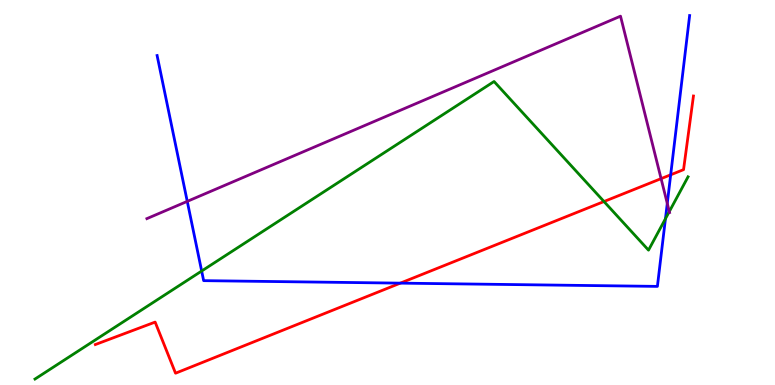[{'lines': ['blue', 'red'], 'intersections': [{'x': 5.17, 'y': 2.65}, {'x': 8.65, 'y': 5.46}]}, {'lines': ['green', 'red'], 'intersections': [{'x': 7.79, 'y': 4.77}]}, {'lines': ['purple', 'red'], 'intersections': [{'x': 8.53, 'y': 5.36}]}, {'lines': ['blue', 'green'], 'intersections': [{'x': 2.6, 'y': 2.96}, {'x': 8.59, 'y': 4.32}]}, {'lines': ['blue', 'purple'], 'intersections': [{'x': 2.42, 'y': 4.77}, {'x': 8.61, 'y': 4.72}]}, {'lines': ['green', 'purple'], 'intersections': [{'x': 8.64, 'y': 4.5}]}]